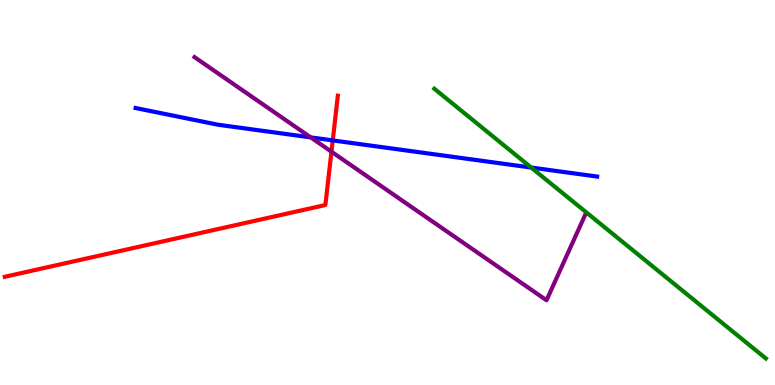[{'lines': ['blue', 'red'], 'intersections': [{'x': 4.29, 'y': 6.35}]}, {'lines': ['green', 'red'], 'intersections': []}, {'lines': ['purple', 'red'], 'intersections': [{'x': 4.28, 'y': 6.06}]}, {'lines': ['blue', 'green'], 'intersections': [{'x': 6.85, 'y': 5.65}]}, {'lines': ['blue', 'purple'], 'intersections': [{'x': 4.01, 'y': 6.43}]}, {'lines': ['green', 'purple'], 'intersections': []}]